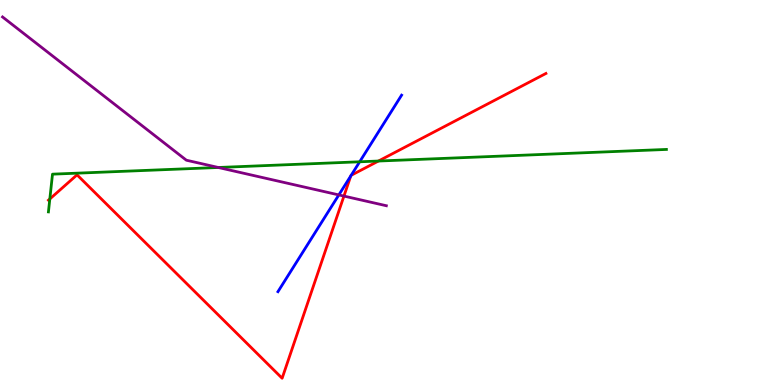[{'lines': ['blue', 'red'], 'intersections': [{'x': 4.53, 'y': 5.43}, {'x': 4.53, 'y': 5.45}]}, {'lines': ['green', 'red'], 'intersections': [{'x': 0.643, 'y': 4.83}, {'x': 4.88, 'y': 5.82}]}, {'lines': ['purple', 'red'], 'intersections': [{'x': 4.44, 'y': 4.91}]}, {'lines': ['blue', 'green'], 'intersections': [{'x': 4.64, 'y': 5.8}]}, {'lines': ['blue', 'purple'], 'intersections': [{'x': 4.37, 'y': 4.94}]}, {'lines': ['green', 'purple'], 'intersections': [{'x': 2.82, 'y': 5.65}]}]